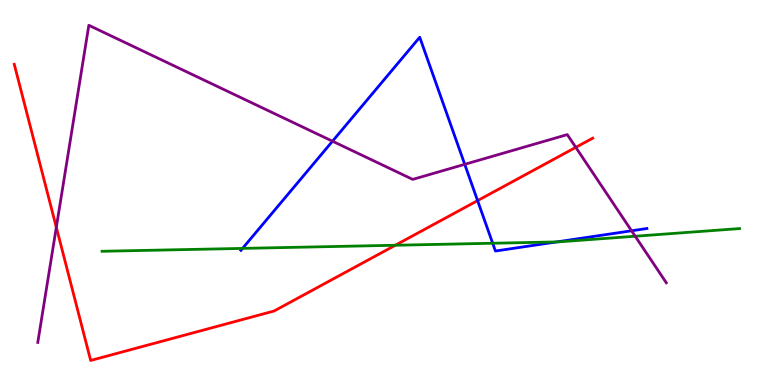[{'lines': ['blue', 'red'], 'intersections': [{'x': 6.16, 'y': 4.79}]}, {'lines': ['green', 'red'], 'intersections': [{'x': 5.1, 'y': 3.63}]}, {'lines': ['purple', 'red'], 'intersections': [{'x': 0.727, 'y': 4.1}, {'x': 7.43, 'y': 6.17}]}, {'lines': ['blue', 'green'], 'intersections': [{'x': 3.13, 'y': 3.55}, {'x': 6.36, 'y': 3.68}, {'x': 7.18, 'y': 3.72}]}, {'lines': ['blue', 'purple'], 'intersections': [{'x': 4.29, 'y': 6.33}, {'x': 6.0, 'y': 5.73}, {'x': 8.15, 'y': 4.01}]}, {'lines': ['green', 'purple'], 'intersections': [{'x': 8.2, 'y': 3.86}]}]